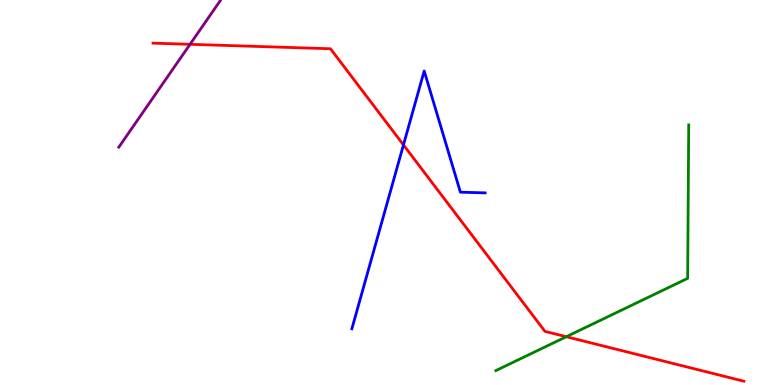[{'lines': ['blue', 'red'], 'intersections': [{'x': 5.21, 'y': 6.24}]}, {'lines': ['green', 'red'], 'intersections': [{'x': 7.31, 'y': 1.25}]}, {'lines': ['purple', 'red'], 'intersections': [{'x': 2.45, 'y': 8.85}]}, {'lines': ['blue', 'green'], 'intersections': []}, {'lines': ['blue', 'purple'], 'intersections': []}, {'lines': ['green', 'purple'], 'intersections': []}]